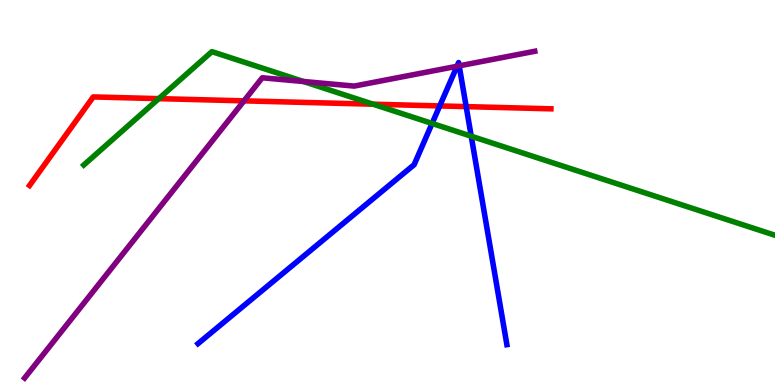[{'lines': ['blue', 'red'], 'intersections': [{'x': 5.67, 'y': 7.25}, {'x': 6.02, 'y': 7.23}]}, {'lines': ['green', 'red'], 'intersections': [{'x': 2.05, 'y': 7.44}, {'x': 4.81, 'y': 7.29}]}, {'lines': ['purple', 'red'], 'intersections': [{'x': 3.15, 'y': 7.38}]}, {'lines': ['blue', 'green'], 'intersections': [{'x': 5.58, 'y': 6.79}, {'x': 6.08, 'y': 6.46}]}, {'lines': ['blue', 'purple'], 'intersections': [{'x': 5.9, 'y': 8.28}, {'x': 5.93, 'y': 8.29}]}, {'lines': ['green', 'purple'], 'intersections': [{'x': 3.92, 'y': 7.88}]}]